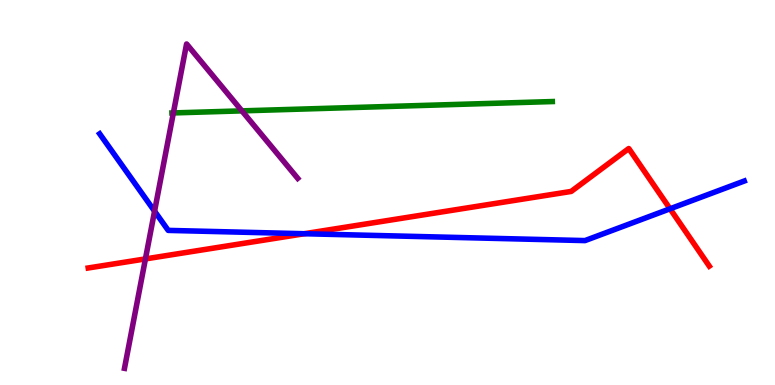[{'lines': ['blue', 'red'], 'intersections': [{'x': 3.93, 'y': 3.93}, {'x': 8.65, 'y': 4.58}]}, {'lines': ['green', 'red'], 'intersections': []}, {'lines': ['purple', 'red'], 'intersections': [{'x': 1.88, 'y': 3.28}]}, {'lines': ['blue', 'green'], 'intersections': []}, {'lines': ['blue', 'purple'], 'intersections': [{'x': 1.99, 'y': 4.52}]}, {'lines': ['green', 'purple'], 'intersections': [{'x': 2.24, 'y': 7.07}, {'x': 3.12, 'y': 7.12}]}]